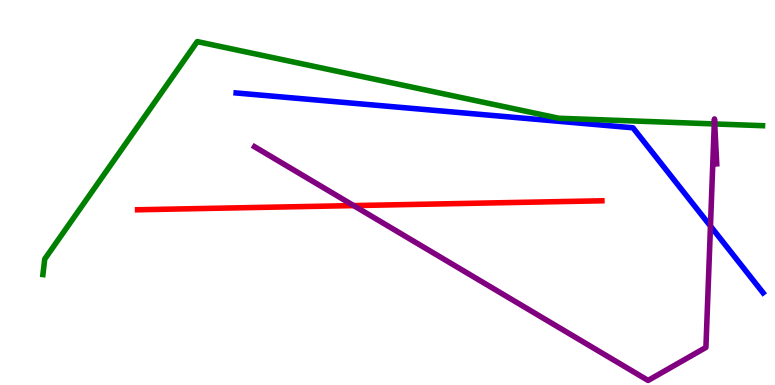[{'lines': ['blue', 'red'], 'intersections': []}, {'lines': ['green', 'red'], 'intersections': []}, {'lines': ['purple', 'red'], 'intersections': [{'x': 4.56, 'y': 4.66}]}, {'lines': ['blue', 'green'], 'intersections': []}, {'lines': ['blue', 'purple'], 'intersections': [{'x': 9.17, 'y': 4.13}]}, {'lines': ['green', 'purple'], 'intersections': [{'x': 9.22, 'y': 6.78}, {'x': 9.22, 'y': 6.78}]}]